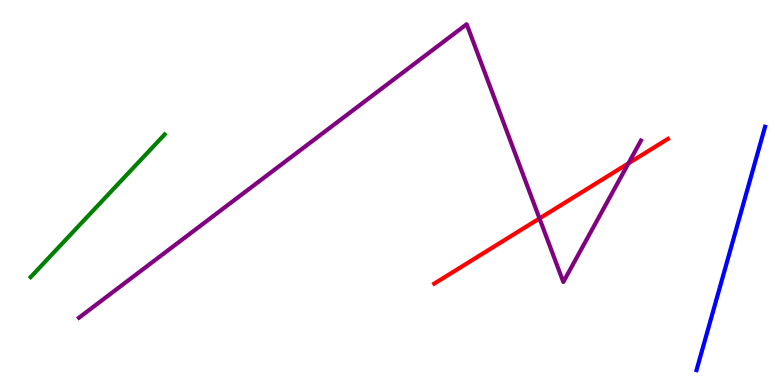[{'lines': ['blue', 'red'], 'intersections': []}, {'lines': ['green', 'red'], 'intersections': []}, {'lines': ['purple', 'red'], 'intersections': [{'x': 6.96, 'y': 4.33}, {'x': 8.11, 'y': 5.76}]}, {'lines': ['blue', 'green'], 'intersections': []}, {'lines': ['blue', 'purple'], 'intersections': []}, {'lines': ['green', 'purple'], 'intersections': []}]